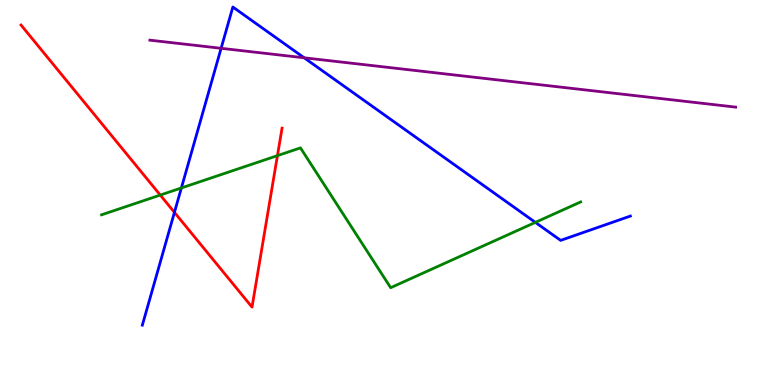[{'lines': ['blue', 'red'], 'intersections': [{'x': 2.25, 'y': 4.48}]}, {'lines': ['green', 'red'], 'intersections': [{'x': 2.07, 'y': 4.93}, {'x': 3.58, 'y': 5.96}]}, {'lines': ['purple', 'red'], 'intersections': []}, {'lines': ['blue', 'green'], 'intersections': [{'x': 2.34, 'y': 5.12}, {'x': 6.91, 'y': 4.22}]}, {'lines': ['blue', 'purple'], 'intersections': [{'x': 2.85, 'y': 8.75}, {'x': 3.92, 'y': 8.5}]}, {'lines': ['green', 'purple'], 'intersections': []}]